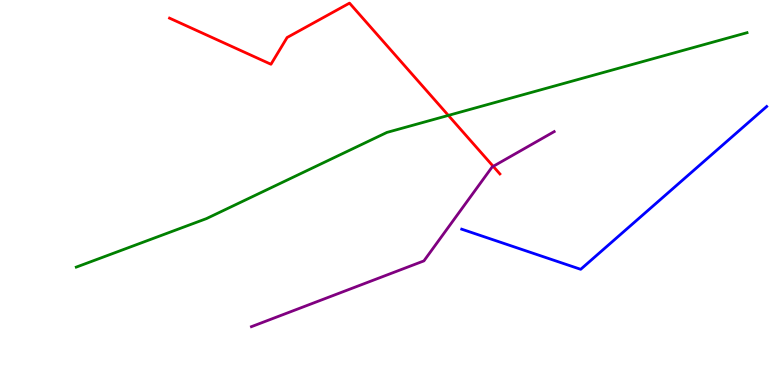[{'lines': ['blue', 'red'], 'intersections': []}, {'lines': ['green', 'red'], 'intersections': [{'x': 5.79, 'y': 7.0}]}, {'lines': ['purple', 'red'], 'intersections': [{'x': 6.36, 'y': 5.68}]}, {'lines': ['blue', 'green'], 'intersections': []}, {'lines': ['blue', 'purple'], 'intersections': []}, {'lines': ['green', 'purple'], 'intersections': []}]